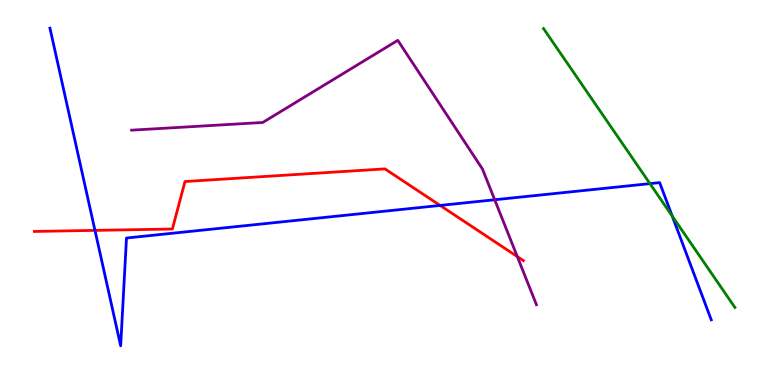[{'lines': ['blue', 'red'], 'intersections': [{'x': 1.23, 'y': 4.02}, {'x': 5.68, 'y': 4.66}]}, {'lines': ['green', 'red'], 'intersections': []}, {'lines': ['purple', 'red'], 'intersections': [{'x': 6.67, 'y': 3.34}]}, {'lines': ['blue', 'green'], 'intersections': [{'x': 8.39, 'y': 5.23}, {'x': 8.67, 'y': 4.39}]}, {'lines': ['blue', 'purple'], 'intersections': [{'x': 6.38, 'y': 4.81}]}, {'lines': ['green', 'purple'], 'intersections': []}]